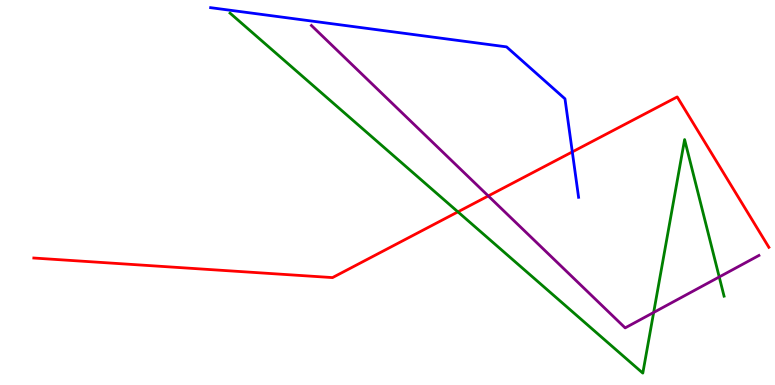[{'lines': ['blue', 'red'], 'intersections': [{'x': 7.38, 'y': 6.05}]}, {'lines': ['green', 'red'], 'intersections': [{'x': 5.91, 'y': 4.5}]}, {'lines': ['purple', 'red'], 'intersections': [{'x': 6.3, 'y': 4.91}]}, {'lines': ['blue', 'green'], 'intersections': []}, {'lines': ['blue', 'purple'], 'intersections': []}, {'lines': ['green', 'purple'], 'intersections': [{'x': 8.43, 'y': 1.88}, {'x': 9.28, 'y': 2.81}]}]